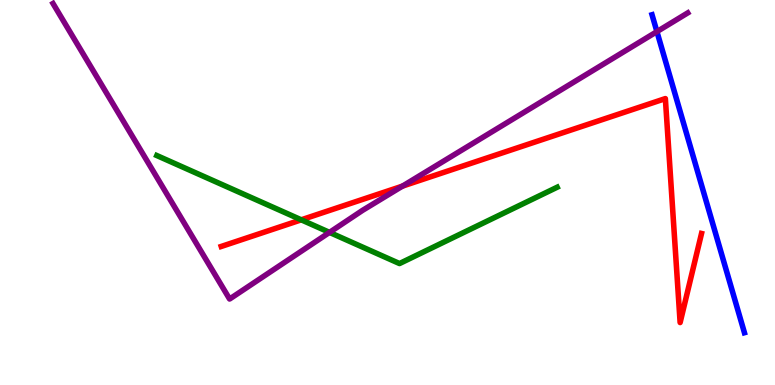[{'lines': ['blue', 'red'], 'intersections': []}, {'lines': ['green', 'red'], 'intersections': [{'x': 3.89, 'y': 4.29}]}, {'lines': ['purple', 'red'], 'intersections': [{'x': 5.19, 'y': 5.17}]}, {'lines': ['blue', 'green'], 'intersections': []}, {'lines': ['blue', 'purple'], 'intersections': [{'x': 8.48, 'y': 9.18}]}, {'lines': ['green', 'purple'], 'intersections': [{'x': 4.25, 'y': 3.96}]}]